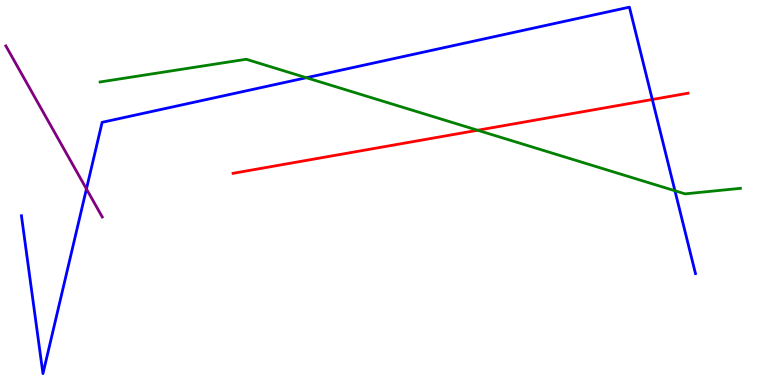[{'lines': ['blue', 'red'], 'intersections': [{'x': 8.42, 'y': 7.42}]}, {'lines': ['green', 'red'], 'intersections': [{'x': 6.16, 'y': 6.62}]}, {'lines': ['purple', 'red'], 'intersections': []}, {'lines': ['blue', 'green'], 'intersections': [{'x': 3.95, 'y': 7.98}, {'x': 8.71, 'y': 5.05}]}, {'lines': ['blue', 'purple'], 'intersections': [{'x': 1.12, 'y': 5.09}]}, {'lines': ['green', 'purple'], 'intersections': []}]